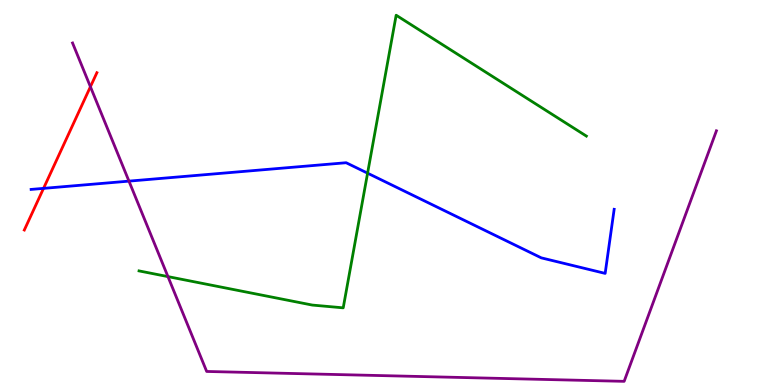[{'lines': ['blue', 'red'], 'intersections': [{'x': 0.562, 'y': 5.11}]}, {'lines': ['green', 'red'], 'intersections': []}, {'lines': ['purple', 'red'], 'intersections': [{'x': 1.17, 'y': 7.75}]}, {'lines': ['blue', 'green'], 'intersections': [{'x': 4.74, 'y': 5.5}]}, {'lines': ['blue', 'purple'], 'intersections': [{'x': 1.66, 'y': 5.3}]}, {'lines': ['green', 'purple'], 'intersections': [{'x': 2.17, 'y': 2.82}]}]